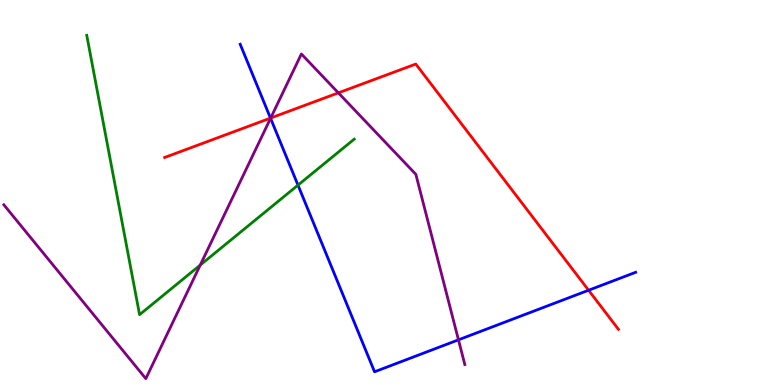[{'lines': ['blue', 'red'], 'intersections': [{'x': 3.49, 'y': 6.93}, {'x': 7.59, 'y': 2.46}]}, {'lines': ['green', 'red'], 'intersections': []}, {'lines': ['purple', 'red'], 'intersections': [{'x': 3.49, 'y': 6.93}, {'x': 4.37, 'y': 7.59}]}, {'lines': ['blue', 'green'], 'intersections': [{'x': 3.84, 'y': 5.19}]}, {'lines': ['blue', 'purple'], 'intersections': [{'x': 3.49, 'y': 6.93}, {'x': 5.92, 'y': 1.17}]}, {'lines': ['green', 'purple'], 'intersections': [{'x': 2.58, 'y': 3.12}]}]